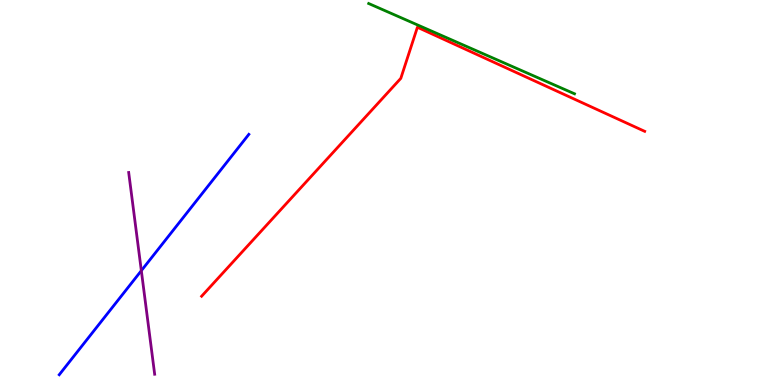[{'lines': ['blue', 'red'], 'intersections': []}, {'lines': ['green', 'red'], 'intersections': []}, {'lines': ['purple', 'red'], 'intersections': []}, {'lines': ['blue', 'green'], 'intersections': []}, {'lines': ['blue', 'purple'], 'intersections': [{'x': 1.82, 'y': 2.97}]}, {'lines': ['green', 'purple'], 'intersections': []}]